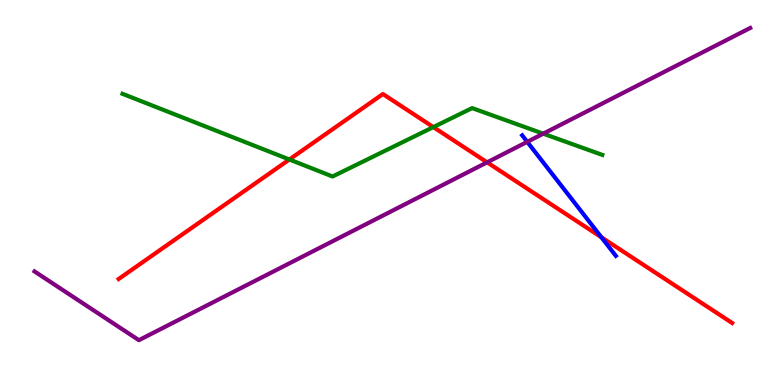[{'lines': ['blue', 'red'], 'intersections': [{'x': 7.76, 'y': 3.84}]}, {'lines': ['green', 'red'], 'intersections': [{'x': 3.73, 'y': 5.86}, {'x': 5.59, 'y': 6.7}]}, {'lines': ['purple', 'red'], 'intersections': [{'x': 6.29, 'y': 5.78}]}, {'lines': ['blue', 'green'], 'intersections': []}, {'lines': ['blue', 'purple'], 'intersections': [{'x': 6.8, 'y': 6.32}]}, {'lines': ['green', 'purple'], 'intersections': [{'x': 7.01, 'y': 6.53}]}]